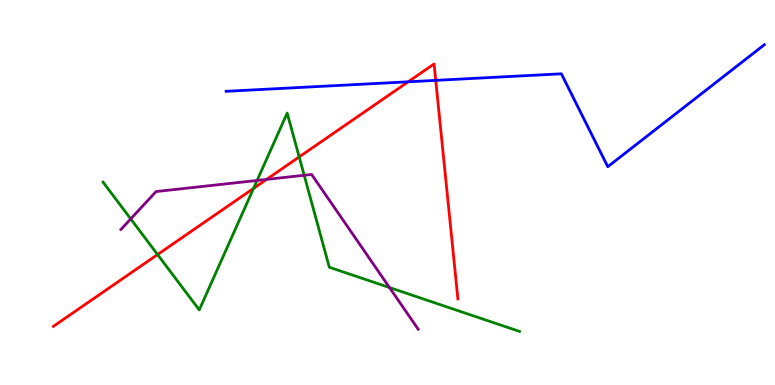[{'lines': ['blue', 'red'], 'intersections': [{'x': 5.27, 'y': 7.88}, {'x': 5.62, 'y': 7.91}]}, {'lines': ['green', 'red'], 'intersections': [{'x': 2.03, 'y': 3.39}, {'x': 3.27, 'y': 5.11}, {'x': 3.86, 'y': 5.92}]}, {'lines': ['purple', 'red'], 'intersections': [{'x': 3.44, 'y': 5.34}]}, {'lines': ['blue', 'green'], 'intersections': []}, {'lines': ['blue', 'purple'], 'intersections': []}, {'lines': ['green', 'purple'], 'intersections': [{'x': 1.69, 'y': 4.31}, {'x': 3.32, 'y': 5.31}, {'x': 3.92, 'y': 5.45}, {'x': 5.03, 'y': 2.53}]}]